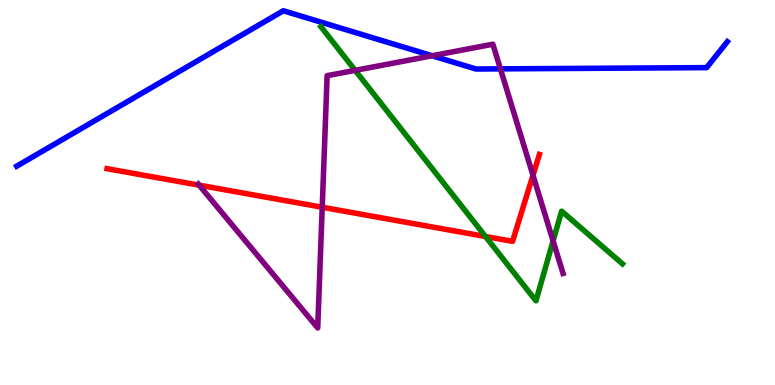[{'lines': ['blue', 'red'], 'intersections': []}, {'lines': ['green', 'red'], 'intersections': [{'x': 6.26, 'y': 3.86}]}, {'lines': ['purple', 'red'], 'intersections': [{'x': 2.57, 'y': 5.19}, {'x': 4.16, 'y': 4.62}, {'x': 6.88, 'y': 5.45}]}, {'lines': ['blue', 'green'], 'intersections': []}, {'lines': ['blue', 'purple'], 'intersections': [{'x': 5.58, 'y': 8.55}, {'x': 6.46, 'y': 8.21}]}, {'lines': ['green', 'purple'], 'intersections': [{'x': 4.58, 'y': 8.17}, {'x': 7.14, 'y': 3.74}]}]